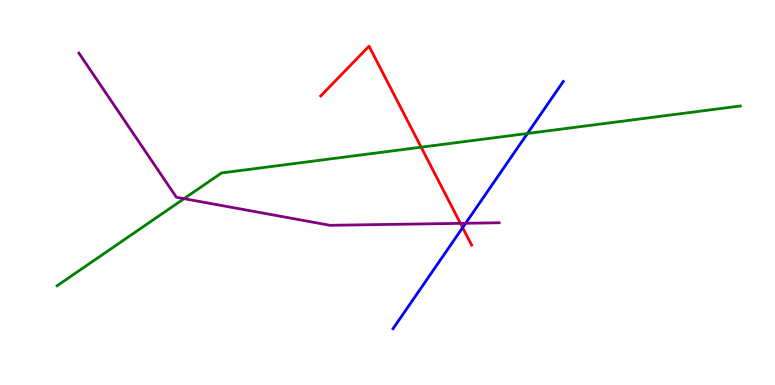[{'lines': ['blue', 'red'], 'intersections': [{'x': 5.97, 'y': 4.09}]}, {'lines': ['green', 'red'], 'intersections': [{'x': 5.43, 'y': 6.18}]}, {'lines': ['purple', 'red'], 'intersections': [{'x': 5.94, 'y': 4.2}]}, {'lines': ['blue', 'green'], 'intersections': [{'x': 6.81, 'y': 6.53}]}, {'lines': ['blue', 'purple'], 'intersections': [{'x': 6.01, 'y': 4.2}]}, {'lines': ['green', 'purple'], 'intersections': [{'x': 2.37, 'y': 4.84}]}]